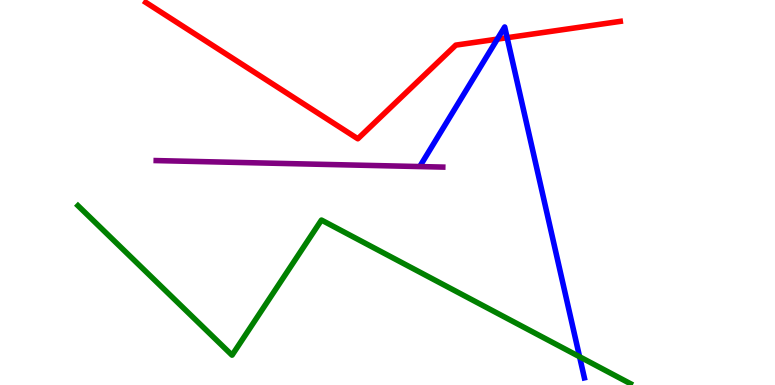[{'lines': ['blue', 'red'], 'intersections': [{'x': 6.42, 'y': 8.98}, {'x': 6.54, 'y': 9.02}]}, {'lines': ['green', 'red'], 'intersections': []}, {'lines': ['purple', 'red'], 'intersections': []}, {'lines': ['blue', 'green'], 'intersections': [{'x': 7.48, 'y': 0.734}]}, {'lines': ['blue', 'purple'], 'intersections': []}, {'lines': ['green', 'purple'], 'intersections': []}]